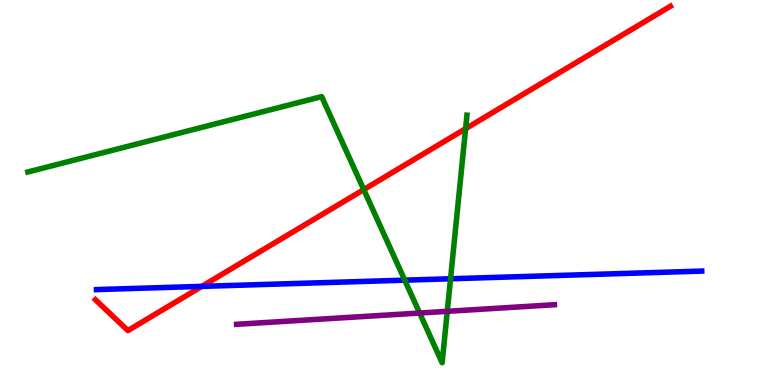[{'lines': ['blue', 'red'], 'intersections': [{'x': 2.6, 'y': 2.56}]}, {'lines': ['green', 'red'], 'intersections': [{'x': 4.69, 'y': 5.08}, {'x': 6.01, 'y': 6.66}]}, {'lines': ['purple', 'red'], 'intersections': []}, {'lines': ['blue', 'green'], 'intersections': [{'x': 5.22, 'y': 2.72}, {'x': 5.81, 'y': 2.76}]}, {'lines': ['blue', 'purple'], 'intersections': []}, {'lines': ['green', 'purple'], 'intersections': [{'x': 5.41, 'y': 1.87}, {'x': 5.77, 'y': 1.91}]}]